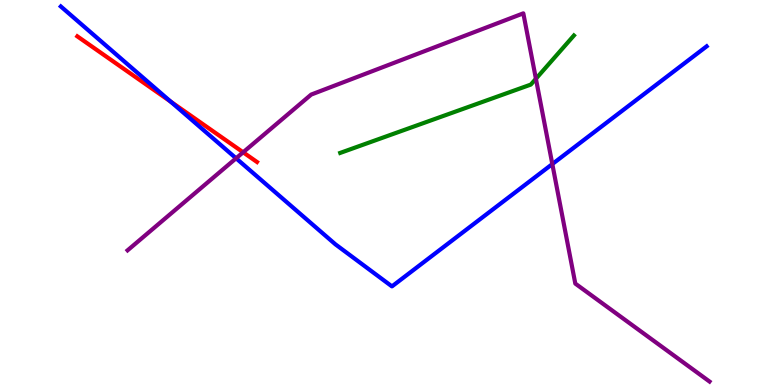[{'lines': ['blue', 'red'], 'intersections': [{'x': 2.2, 'y': 7.36}]}, {'lines': ['green', 'red'], 'intersections': []}, {'lines': ['purple', 'red'], 'intersections': [{'x': 3.14, 'y': 6.04}]}, {'lines': ['blue', 'green'], 'intersections': []}, {'lines': ['blue', 'purple'], 'intersections': [{'x': 3.05, 'y': 5.89}, {'x': 7.13, 'y': 5.74}]}, {'lines': ['green', 'purple'], 'intersections': [{'x': 6.92, 'y': 7.95}]}]